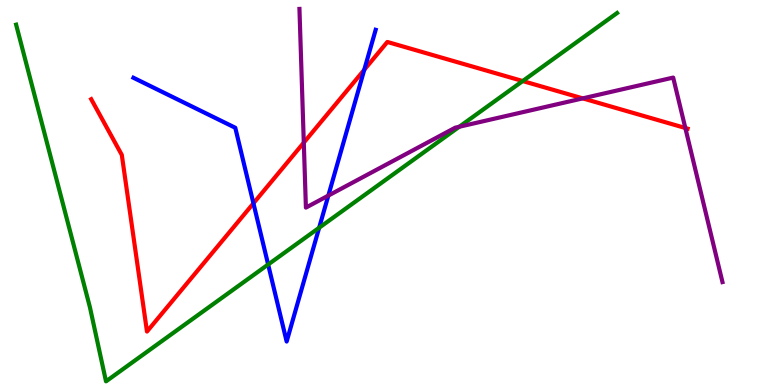[{'lines': ['blue', 'red'], 'intersections': [{'x': 3.27, 'y': 4.72}, {'x': 4.7, 'y': 8.19}]}, {'lines': ['green', 'red'], 'intersections': [{'x': 6.74, 'y': 7.9}]}, {'lines': ['purple', 'red'], 'intersections': [{'x': 3.92, 'y': 6.3}, {'x': 7.52, 'y': 7.44}, {'x': 8.84, 'y': 6.68}]}, {'lines': ['blue', 'green'], 'intersections': [{'x': 3.46, 'y': 3.13}, {'x': 4.12, 'y': 4.08}]}, {'lines': ['blue', 'purple'], 'intersections': [{'x': 4.24, 'y': 4.92}]}, {'lines': ['green', 'purple'], 'intersections': [{'x': 5.93, 'y': 6.71}]}]